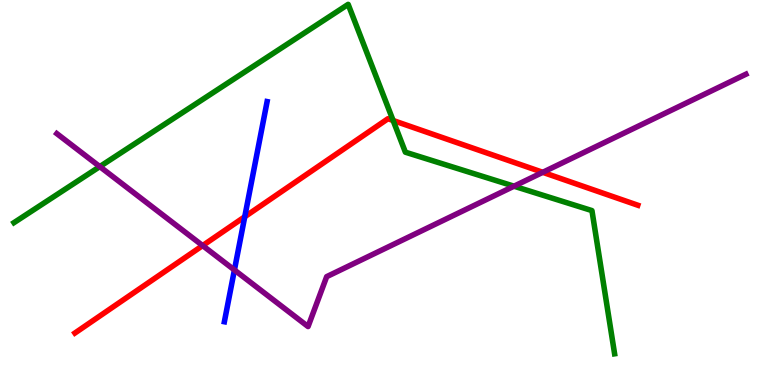[{'lines': ['blue', 'red'], 'intersections': [{'x': 3.16, 'y': 4.37}]}, {'lines': ['green', 'red'], 'intersections': [{'x': 5.07, 'y': 6.87}]}, {'lines': ['purple', 'red'], 'intersections': [{'x': 2.61, 'y': 3.62}, {'x': 7.0, 'y': 5.52}]}, {'lines': ['blue', 'green'], 'intersections': []}, {'lines': ['blue', 'purple'], 'intersections': [{'x': 3.02, 'y': 2.99}]}, {'lines': ['green', 'purple'], 'intersections': [{'x': 1.29, 'y': 5.67}, {'x': 6.63, 'y': 5.16}]}]